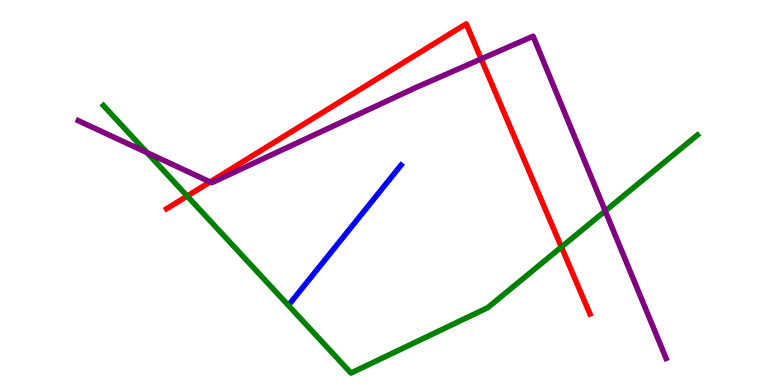[{'lines': ['blue', 'red'], 'intersections': []}, {'lines': ['green', 'red'], 'intersections': [{'x': 2.42, 'y': 4.91}, {'x': 7.24, 'y': 3.58}]}, {'lines': ['purple', 'red'], 'intersections': [{'x': 2.71, 'y': 5.27}, {'x': 6.21, 'y': 8.47}]}, {'lines': ['blue', 'green'], 'intersections': []}, {'lines': ['blue', 'purple'], 'intersections': []}, {'lines': ['green', 'purple'], 'intersections': [{'x': 1.9, 'y': 6.04}, {'x': 7.81, 'y': 4.52}]}]